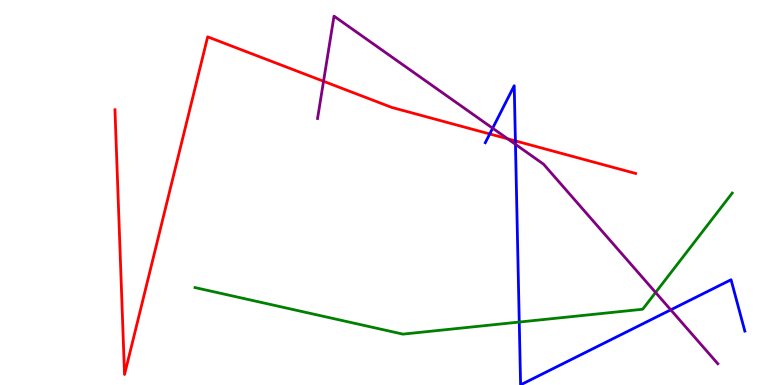[{'lines': ['blue', 'red'], 'intersections': [{'x': 6.32, 'y': 6.52}, {'x': 6.65, 'y': 6.34}]}, {'lines': ['green', 'red'], 'intersections': []}, {'lines': ['purple', 'red'], 'intersections': [{'x': 4.17, 'y': 7.89}, {'x': 6.55, 'y': 6.39}]}, {'lines': ['blue', 'green'], 'intersections': [{'x': 6.7, 'y': 1.63}]}, {'lines': ['blue', 'purple'], 'intersections': [{'x': 6.36, 'y': 6.67}, {'x': 6.65, 'y': 6.25}, {'x': 8.65, 'y': 1.95}]}, {'lines': ['green', 'purple'], 'intersections': [{'x': 8.46, 'y': 2.4}]}]